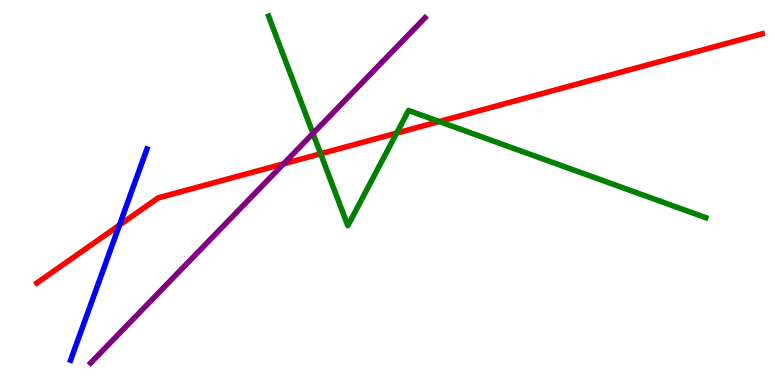[{'lines': ['blue', 'red'], 'intersections': [{'x': 1.54, 'y': 4.15}]}, {'lines': ['green', 'red'], 'intersections': [{'x': 4.14, 'y': 6.01}, {'x': 5.12, 'y': 6.54}, {'x': 5.67, 'y': 6.84}]}, {'lines': ['purple', 'red'], 'intersections': [{'x': 3.66, 'y': 5.74}]}, {'lines': ['blue', 'green'], 'intersections': []}, {'lines': ['blue', 'purple'], 'intersections': []}, {'lines': ['green', 'purple'], 'intersections': [{'x': 4.04, 'y': 6.53}]}]